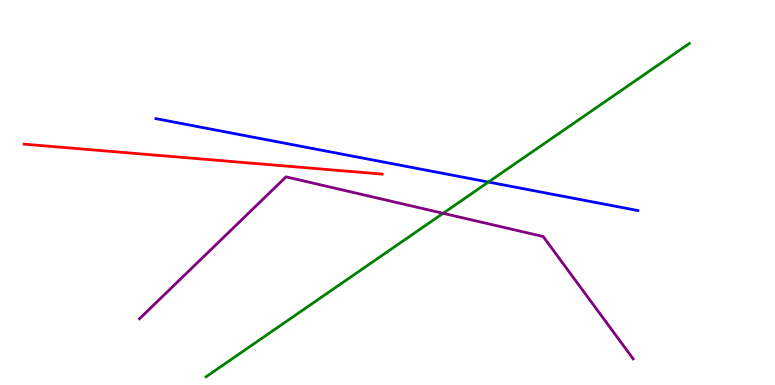[{'lines': ['blue', 'red'], 'intersections': []}, {'lines': ['green', 'red'], 'intersections': []}, {'lines': ['purple', 'red'], 'intersections': []}, {'lines': ['blue', 'green'], 'intersections': [{'x': 6.3, 'y': 5.27}]}, {'lines': ['blue', 'purple'], 'intersections': []}, {'lines': ['green', 'purple'], 'intersections': [{'x': 5.72, 'y': 4.46}]}]